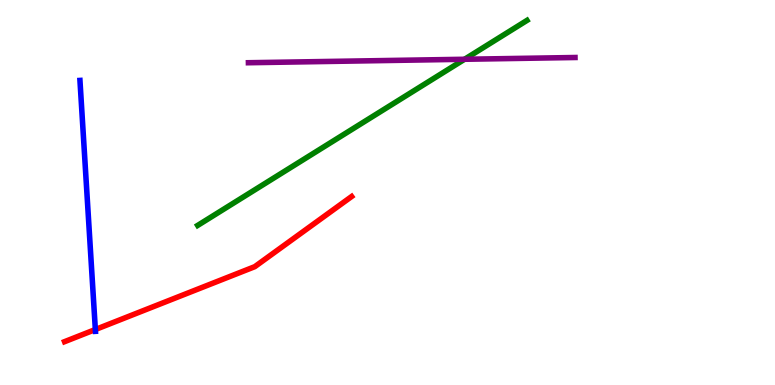[{'lines': ['blue', 'red'], 'intersections': [{'x': 1.23, 'y': 1.44}]}, {'lines': ['green', 'red'], 'intersections': []}, {'lines': ['purple', 'red'], 'intersections': []}, {'lines': ['blue', 'green'], 'intersections': []}, {'lines': ['blue', 'purple'], 'intersections': []}, {'lines': ['green', 'purple'], 'intersections': [{'x': 5.99, 'y': 8.46}]}]